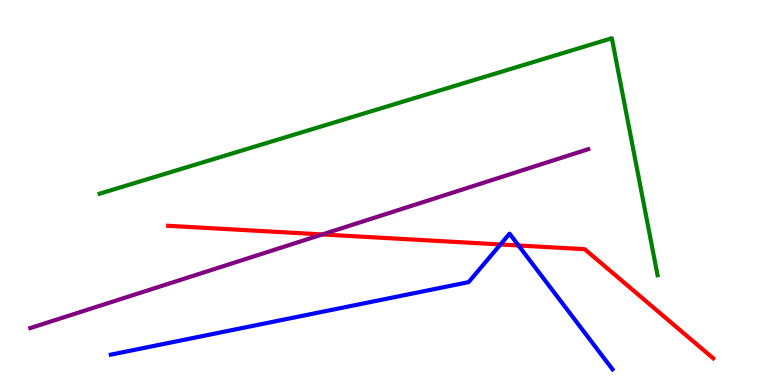[{'lines': ['blue', 'red'], 'intersections': [{'x': 6.46, 'y': 3.65}, {'x': 6.69, 'y': 3.62}]}, {'lines': ['green', 'red'], 'intersections': []}, {'lines': ['purple', 'red'], 'intersections': [{'x': 4.16, 'y': 3.91}]}, {'lines': ['blue', 'green'], 'intersections': []}, {'lines': ['blue', 'purple'], 'intersections': []}, {'lines': ['green', 'purple'], 'intersections': []}]